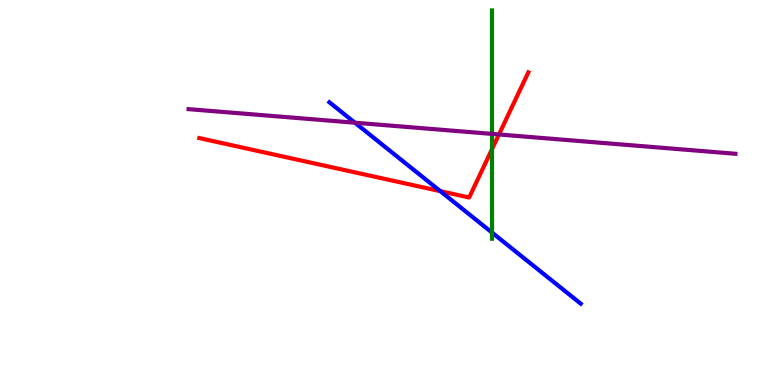[{'lines': ['blue', 'red'], 'intersections': [{'x': 5.68, 'y': 5.03}]}, {'lines': ['green', 'red'], 'intersections': [{'x': 6.35, 'y': 6.13}]}, {'lines': ['purple', 'red'], 'intersections': [{'x': 6.44, 'y': 6.51}]}, {'lines': ['blue', 'green'], 'intersections': [{'x': 6.35, 'y': 3.96}]}, {'lines': ['blue', 'purple'], 'intersections': [{'x': 4.58, 'y': 6.81}]}, {'lines': ['green', 'purple'], 'intersections': [{'x': 6.35, 'y': 6.52}]}]